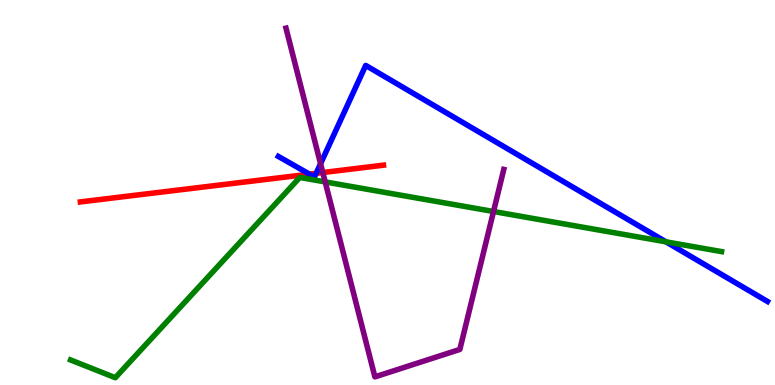[{'lines': ['blue', 'red'], 'intersections': [{'x': 3.99, 'y': 5.48}, {'x': 4.08, 'y': 5.5}]}, {'lines': ['green', 'red'], 'intersections': []}, {'lines': ['purple', 'red'], 'intersections': [{'x': 4.17, 'y': 5.52}]}, {'lines': ['blue', 'green'], 'intersections': [{'x': 8.59, 'y': 3.72}]}, {'lines': ['blue', 'purple'], 'intersections': [{'x': 4.14, 'y': 5.75}]}, {'lines': ['green', 'purple'], 'intersections': [{'x': 4.2, 'y': 5.28}, {'x': 6.37, 'y': 4.51}]}]